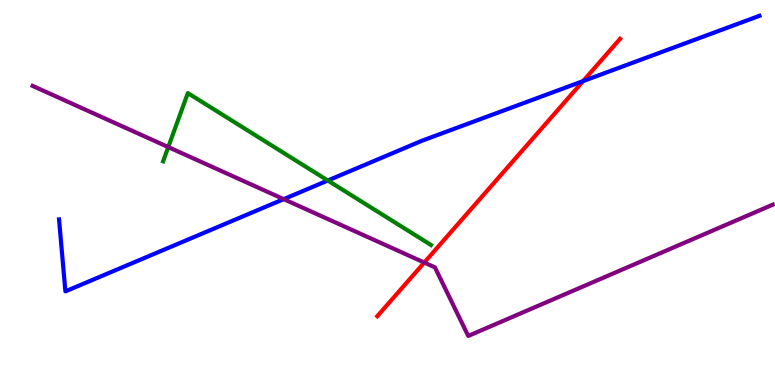[{'lines': ['blue', 'red'], 'intersections': [{'x': 7.52, 'y': 7.89}]}, {'lines': ['green', 'red'], 'intersections': []}, {'lines': ['purple', 'red'], 'intersections': [{'x': 5.47, 'y': 3.18}]}, {'lines': ['blue', 'green'], 'intersections': [{'x': 4.23, 'y': 5.31}]}, {'lines': ['blue', 'purple'], 'intersections': [{'x': 3.66, 'y': 4.83}]}, {'lines': ['green', 'purple'], 'intersections': [{'x': 2.17, 'y': 6.18}]}]